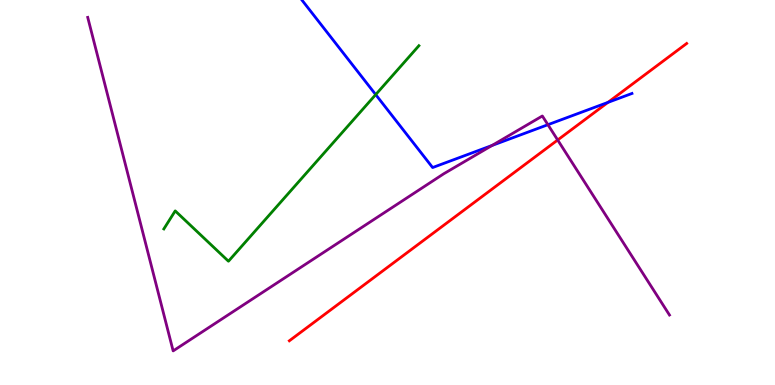[{'lines': ['blue', 'red'], 'intersections': [{'x': 7.84, 'y': 7.34}]}, {'lines': ['green', 'red'], 'intersections': []}, {'lines': ['purple', 'red'], 'intersections': [{'x': 7.2, 'y': 6.36}]}, {'lines': ['blue', 'green'], 'intersections': [{'x': 4.85, 'y': 7.54}]}, {'lines': ['blue', 'purple'], 'intersections': [{'x': 6.35, 'y': 6.22}, {'x': 7.07, 'y': 6.76}]}, {'lines': ['green', 'purple'], 'intersections': []}]